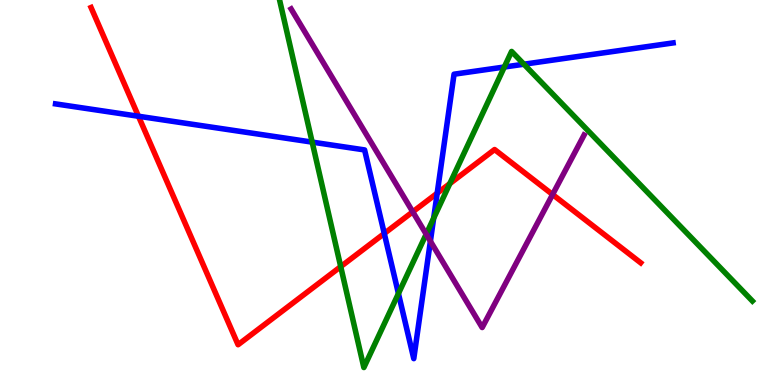[{'lines': ['blue', 'red'], 'intersections': [{'x': 1.79, 'y': 6.98}, {'x': 4.96, 'y': 3.94}, {'x': 5.64, 'y': 4.98}]}, {'lines': ['green', 'red'], 'intersections': [{'x': 4.4, 'y': 3.07}, {'x': 5.8, 'y': 5.23}]}, {'lines': ['purple', 'red'], 'intersections': [{'x': 5.33, 'y': 4.5}, {'x': 7.13, 'y': 4.95}]}, {'lines': ['blue', 'green'], 'intersections': [{'x': 4.03, 'y': 6.31}, {'x': 5.14, 'y': 2.38}, {'x': 5.6, 'y': 4.33}, {'x': 6.51, 'y': 8.26}, {'x': 6.76, 'y': 8.33}]}, {'lines': ['blue', 'purple'], 'intersections': [{'x': 5.55, 'y': 3.73}]}, {'lines': ['green', 'purple'], 'intersections': [{'x': 5.5, 'y': 3.92}]}]